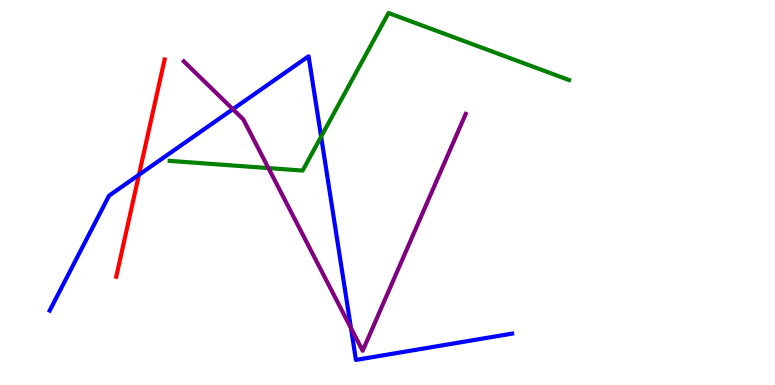[{'lines': ['blue', 'red'], 'intersections': [{'x': 1.79, 'y': 5.46}]}, {'lines': ['green', 'red'], 'intersections': []}, {'lines': ['purple', 'red'], 'intersections': []}, {'lines': ['blue', 'green'], 'intersections': [{'x': 4.14, 'y': 6.45}]}, {'lines': ['blue', 'purple'], 'intersections': [{'x': 3.0, 'y': 7.16}, {'x': 4.53, 'y': 1.48}]}, {'lines': ['green', 'purple'], 'intersections': [{'x': 3.46, 'y': 5.63}]}]